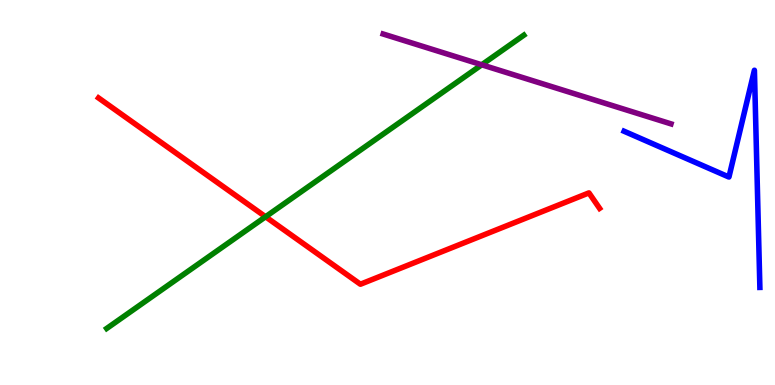[{'lines': ['blue', 'red'], 'intersections': []}, {'lines': ['green', 'red'], 'intersections': [{'x': 3.43, 'y': 4.37}]}, {'lines': ['purple', 'red'], 'intersections': []}, {'lines': ['blue', 'green'], 'intersections': []}, {'lines': ['blue', 'purple'], 'intersections': []}, {'lines': ['green', 'purple'], 'intersections': [{'x': 6.22, 'y': 8.32}]}]